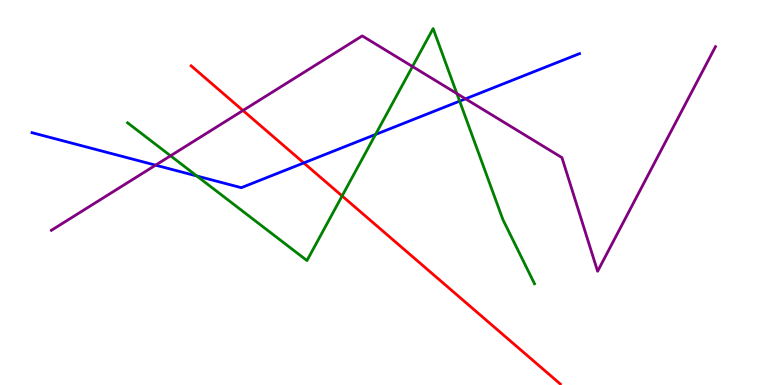[{'lines': ['blue', 'red'], 'intersections': [{'x': 3.92, 'y': 5.77}]}, {'lines': ['green', 'red'], 'intersections': [{'x': 4.41, 'y': 4.91}]}, {'lines': ['purple', 'red'], 'intersections': [{'x': 3.14, 'y': 7.13}]}, {'lines': ['blue', 'green'], 'intersections': [{'x': 2.54, 'y': 5.43}, {'x': 4.85, 'y': 6.51}, {'x': 5.93, 'y': 7.37}]}, {'lines': ['blue', 'purple'], 'intersections': [{'x': 2.01, 'y': 5.71}, {'x': 6.01, 'y': 7.43}]}, {'lines': ['green', 'purple'], 'intersections': [{'x': 2.2, 'y': 5.95}, {'x': 5.32, 'y': 8.27}, {'x': 5.9, 'y': 7.57}]}]